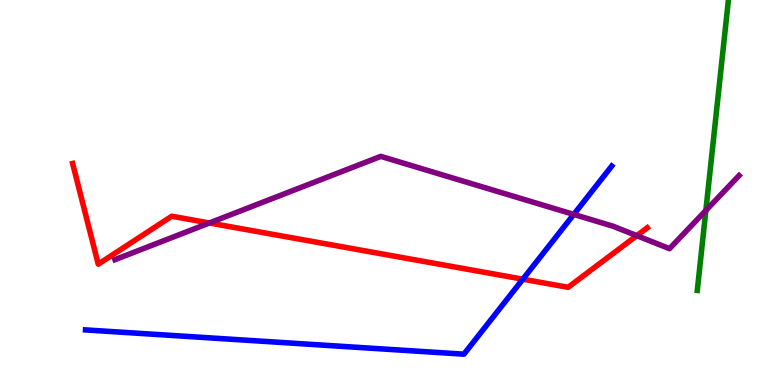[{'lines': ['blue', 'red'], 'intersections': [{'x': 6.75, 'y': 2.75}]}, {'lines': ['green', 'red'], 'intersections': []}, {'lines': ['purple', 'red'], 'intersections': [{'x': 2.7, 'y': 4.21}, {'x': 8.22, 'y': 3.88}]}, {'lines': ['blue', 'green'], 'intersections': []}, {'lines': ['blue', 'purple'], 'intersections': [{'x': 7.4, 'y': 4.43}]}, {'lines': ['green', 'purple'], 'intersections': [{'x': 9.11, 'y': 4.53}]}]